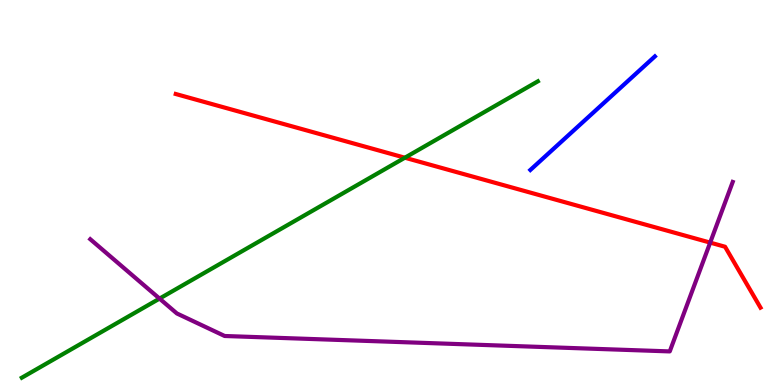[{'lines': ['blue', 'red'], 'intersections': []}, {'lines': ['green', 'red'], 'intersections': [{'x': 5.22, 'y': 5.9}]}, {'lines': ['purple', 'red'], 'intersections': [{'x': 9.16, 'y': 3.7}]}, {'lines': ['blue', 'green'], 'intersections': []}, {'lines': ['blue', 'purple'], 'intersections': []}, {'lines': ['green', 'purple'], 'intersections': [{'x': 2.06, 'y': 2.24}]}]